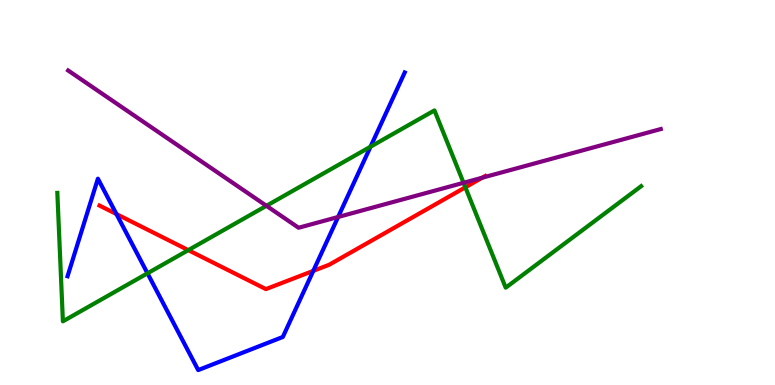[{'lines': ['blue', 'red'], 'intersections': [{'x': 1.5, 'y': 4.44}, {'x': 4.04, 'y': 2.96}]}, {'lines': ['green', 'red'], 'intersections': [{'x': 2.43, 'y': 3.5}, {'x': 6.0, 'y': 5.13}]}, {'lines': ['purple', 'red'], 'intersections': [{'x': 6.22, 'y': 5.38}]}, {'lines': ['blue', 'green'], 'intersections': [{'x': 1.9, 'y': 2.9}, {'x': 4.78, 'y': 6.19}]}, {'lines': ['blue', 'purple'], 'intersections': [{'x': 4.36, 'y': 4.36}]}, {'lines': ['green', 'purple'], 'intersections': [{'x': 3.44, 'y': 4.65}, {'x': 5.98, 'y': 5.25}]}]